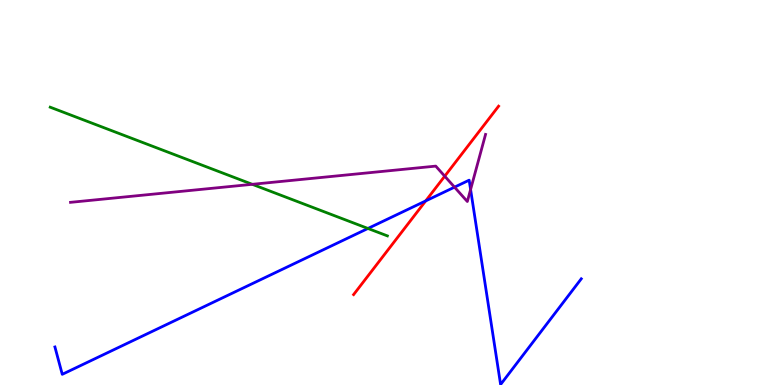[{'lines': ['blue', 'red'], 'intersections': [{'x': 5.49, 'y': 4.78}]}, {'lines': ['green', 'red'], 'intersections': []}, {'lines': ['purple', 'red'], 'intersections': [{'x': 5.74, 'y': 5.42}]}, {'lines': ['blue', 'green'], 'intersections': [{'x': 4.75, 'y': 4.07}]}, {'lines': ['blue', 'purple'], 'intersections': [{'x': 5.86, 'y': 5.14}, {'x': 6.07, 'y': 5.08}]}, {'lines': ['green', 'purple'], 'intersections': [{'x': 3.26, 'y': 5.21}]}]